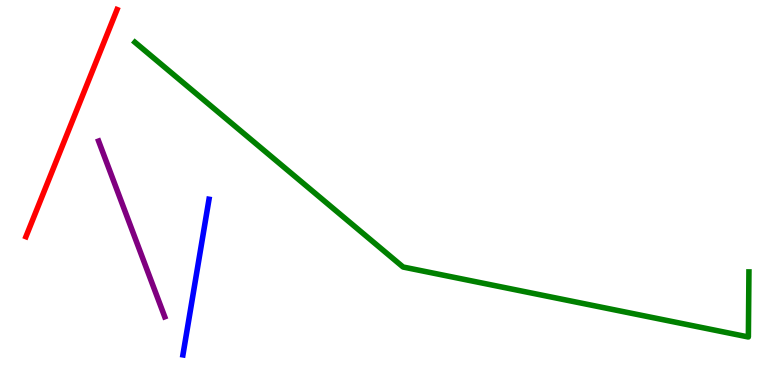[{'lines': ['blue', 'red'], 'intersections': []}, {'lines': ['green', 'red'], 'intersections': []}, {'lines': ['purple', 'red'], 'intersections': []}, {'lines': ['blue', 'green'], 'intersections': []}, {'lines': ['blue', 'purple'], 'intersections': []}, {'lines': ['green', 'purple'], 'intersections': []}]